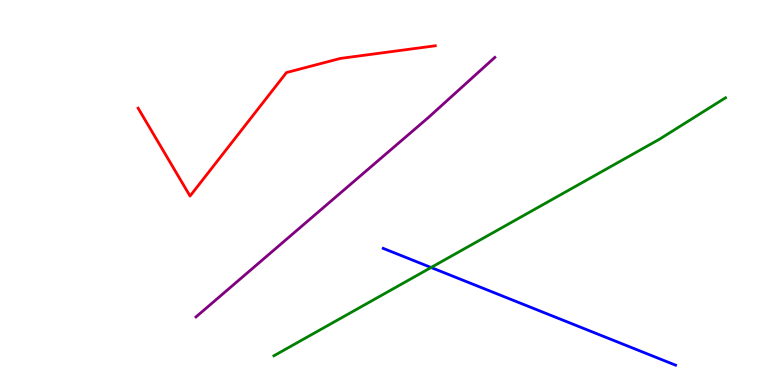[{'lines': ['blue', 'red'], 'intersections': []}, {'lines': ['green', 'red'], 'intersections': []}, {'lines': ['purple', 'red'], 'intersections': []}, {'lines': ['blue', 'green'], 'intersections': [{'x': 5.56, 'y': 3.05}]}, {'lines': ['blue', 'purple'], 'intersections': []}, {'lines': ['green', 'purple'], 'intersections': []}]